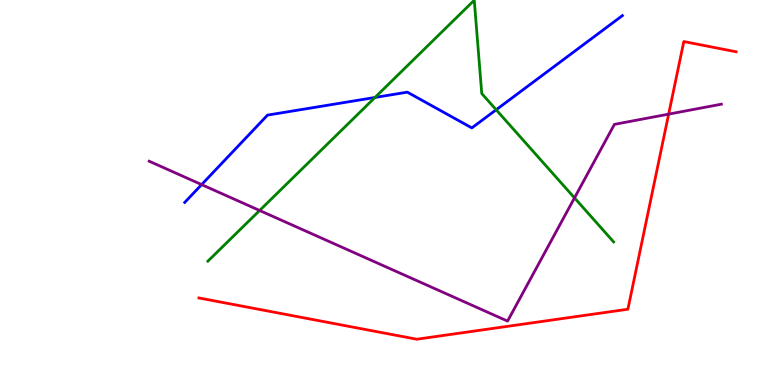[{'lines': ['blue', 'red'], 'intersections': []}, {'lines': ['green', 'red'], 'intersections': []}, {'lines': ['purple', 'red'], 'intersections': [{'x': 8.63, 'y': 7.04}]}, {'lines': ['blue', 'green'], 'intersections': [{'x': 4.84, 'y': 7.47}, {'x': 6.4, 'y': 7.15}]}, {'lines': ['blue', 'purple'], 'intersections': [{'x': 2.6, 'y': 5.2}]}, {'lines': ['green', 'purple'], 'intersections': [{'x': 3.35, 'y': 4.53}, {'x': 7.41, 'y': 4.86}]}]